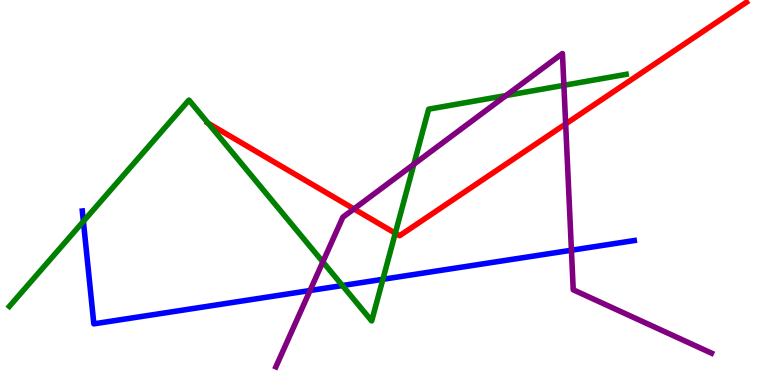[{'lines': ['blue', 'red'], 'intersections': []}, {'lines': ['green', 'red'], 'intersections': [{'x': 2.69, 'y': 6.8}, {'x': 5.1, 'y': 3.94}]}, {'lines': ['purple', 'red'], 'intersections': [{'x': 4.57, 'y': 4.57}, {'x': 7.3, 'y': 6.78}]}, {'lines': ['blue', 'green'], 'intersections': [{'x': 1.08, 'y': 4.25}, {'x': 4.42, 'y': 2.58}, {'x': 4.94, 'y': 2.75}]}, {'lines': ['blue', 'purple'], 'intersections': [{'x': 4.0, 'y': 2.45}, {'x': 7.37, 'y': 3.5}]}, {'lines': ['green', 'purple'], 'intersections': [{'x': 4.17, 'y': 3.2}, {'x': 5.34, 'y': 5.73}, {'x': 6.53, 'y': 7.52}, {'x': 7.28, 'y': 7.78}]}]